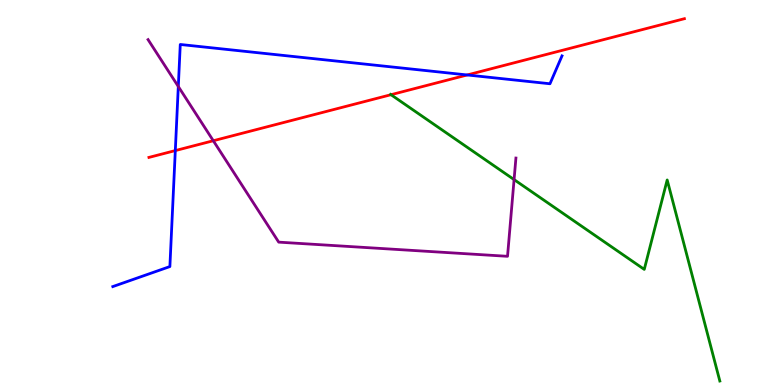[{'lines': ['blue', 'red'], 'intersections': [{'x': 2.26, 'y': 6.09}, {'x': 6.03, 'y': 8.05}]}, {'lines': ['green', 'red'], 'intersections': [{'x': 5.05, 'y': 7.54}]}, {'lines': ['purple', 'red'], 'intersections': [{'x': 2.75, 'y': 6.34}]}, {'lines': ['blue', 'green'], 'intersections': []}, {'lines': ['blue', 'purple'], 'intersections': [{'x': 2.3, 'y': 7.75}]}, {'lines': ['green', 'purple'], 'intersections': [{'x': 6.63, 'y': 5.34}]}]